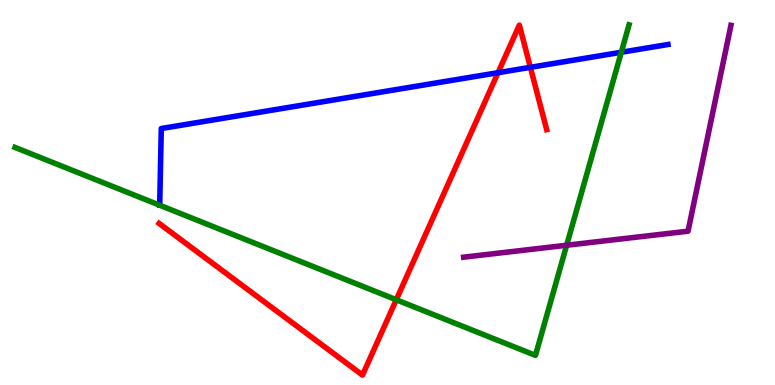[{'lines': ['blue', 'red'], 'intersections': [{'x': 6.43, 'y': 8.11}, {'x': 6.84, 'y': 8.25}]}, {'lines': ['green', 'red'], 'intersections': [{'x': 5.11, 'y': 2.21}]}, {'lines': ['purple', 'red'], 'intersections': []}, {'lines': ['blue', 'green'], 'intersections': [{'x': 8.02, 'y': 8.64}]}, {'lines': ['blue', 'purple'], 'intersections': []}, {'lines': ['green', 'purple'], 'intersections': [{'x': 7.31, 'y': 3.63}]}]